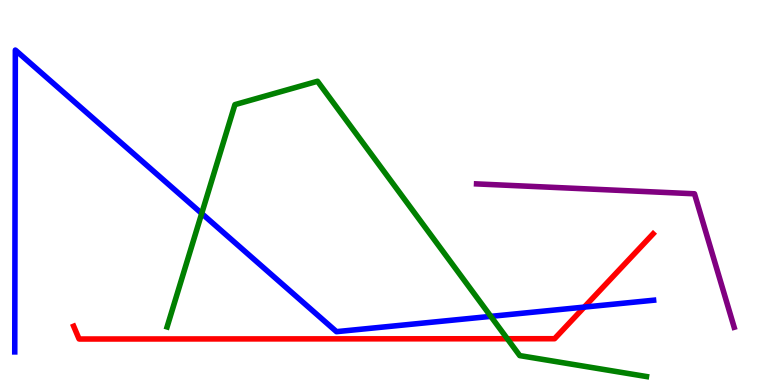[{'lines': ['blue', 'red'], 'intersections': [{'x': 7.54, 'y': 2.02}]}, {'lines': ['green', 'red'], 'intersections': [{'x': 6.55, 'y': 1.2}]}, {'lines': ['purple', 'red'], 'intersections': []}, {'lines': ['blue', 'green'], 'intersections': [{'x': 2.6, 'y': 4.46}, {'x': 6.33, 'y': 1.78}]}, {'lines': ['blue', 'purple'], 'intersections': []}, {'lines': ['green', 'purple'], 'intersections': []}]